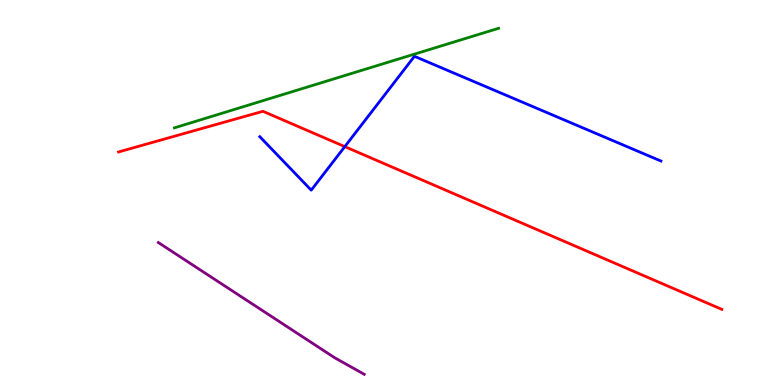[{'lines': ['blue', 'red'], 'intersections': [{'x': 4.45, 'y': 6.19}]}, {'lines': ['green', 'red'], 'intersections': []}, {'lines': ['purple', 'red'], 'intersections': []}, {'lines': ['blue', 'green'], 'intersections': []}, {'lines': ['blue', 'purple'], 'intersections': []}, {'lines': ['green', 'purple'], 'intersections': []}]